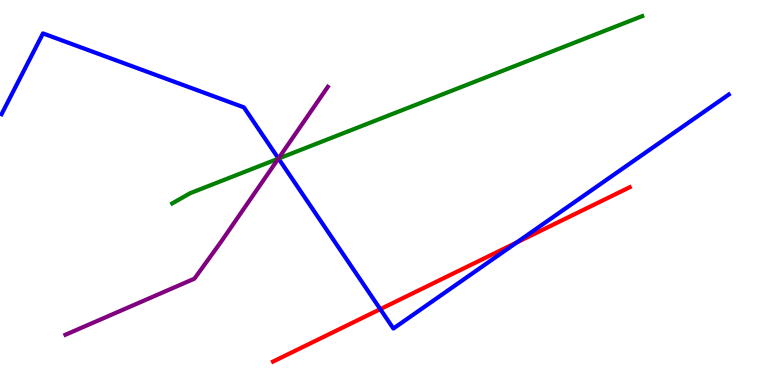[{'lines': ['blue', 'red'], 'intersections': [{'x': 4.91, 'y': 1.97}, {'x': 6.67, 'y': 3.7}]}, {'lines': ['green', 'red'], 'intersections': []}, {'lines': ['purple', 'red'], 'intersections': []}, {'lines': ['blue', 'green'], 'intersections': [{'x': 3.59, 'y': 5.88}]}, {'lines': ['blue', 'purple'], 'intersections': [{'x': 3.59, 'y': 5.88}]}, {'lines': ['green', 'purple'], 'intersections': [{'x': 3.59, 'y': 5.88}]}]